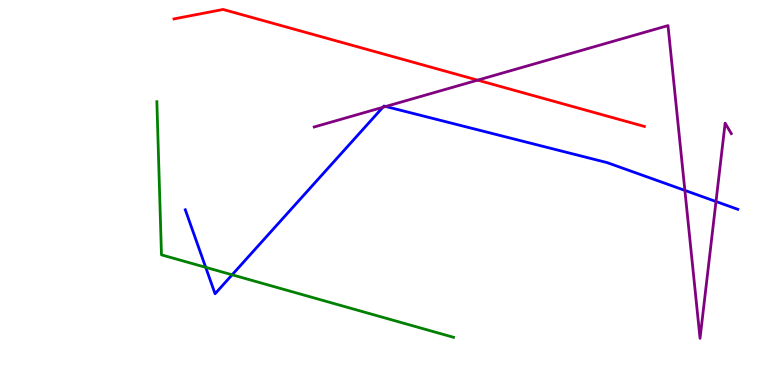[{'lines': ['blue', 'red'], 'intersections': []}, {'lines': ['green', 'red'], 'intersections': []}, {'lines': ['purple', 'red'], 'intersections': [{'x': 6.16, 'y': 7.92}]}, {'lines': ['blue', 'green'], 'intersections': [{'x': 2.65, 'y': 3.06}, {'x': 3.0, 'y': 2.86}]}, {'lines': ['blue', 'purple'], 'intersections': [{'x': 4.94, 'y': 7.21}, {'x': 4.98, 'y': 7.23}, {'x': 8.84, 'y': 5.05}, {'x': 9.24, 'y': 4.77}]}, {'lines': ['green', 'purple'], 'intersections': []}]